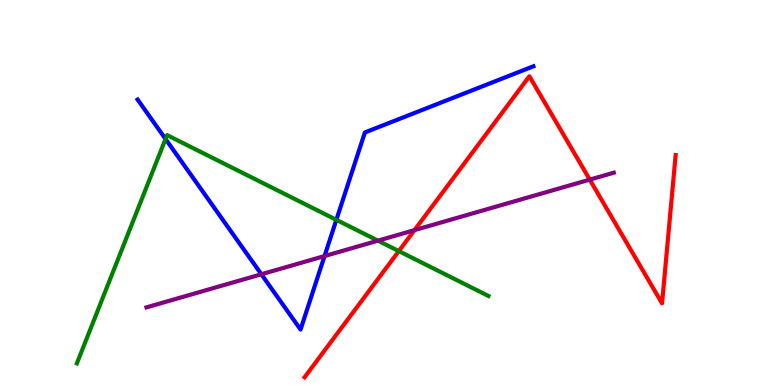[{'lines': ['blue', 'red'], 'intersections': []}, {'lines': ['green', 'red'], 'intersections': [{'x': 5.15, 'y': 3.48}]}, {'lines': ['purple', 'red'], 'intersections': [{'x': 5.35, 'y': 4.02}, {'x': 7.61, 'y': 5.33}]}, {'lines': ['blue', 'green'], 'intersections': [{'x': 2.14, 'y': 6.39}, {'x': 4.34, 'y': 4.29}]}, {'lines': ['blue', 'purple'], 'intersections': [{'x': 3.37, 'y': 2.88}, {'x': 4.19, 'y': 3.35}]}, {'lines': ['green', 'purple'], 'intersections': [{'x': 4.88, 'y': 3.75}]}]